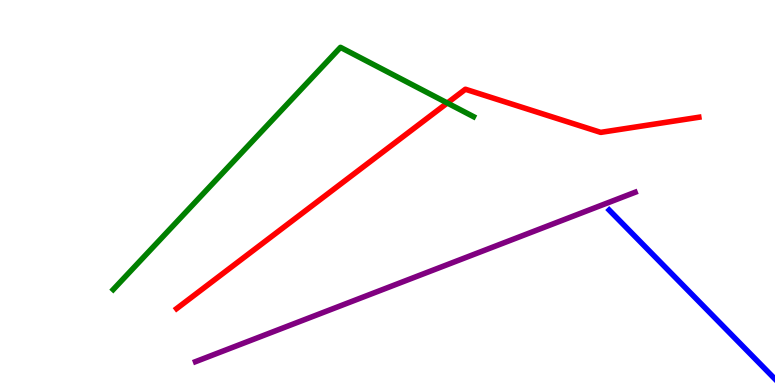[{'lines': ['blue', 'red'], 'intersections': []}, {'lines': ['green', 'red'], 'intersections': [{'x': 5.77, 'y': 7.32}]}, {'lines': ['purple', 'red'], 'intersections': []}, {'lines': ['blue', 'green'], 'intersections': []}, {'lines': ['blue', 'purple'], 'intersections': []}, {'lines': ['green', 'purple'], 'intersections': []}]